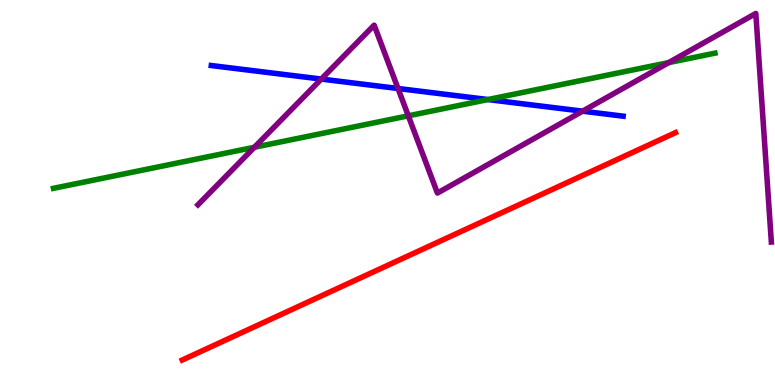[{'lines': ['blue', 'red'], 'intersections': []}, {'lines': ['green', 'red'], 'intersections': []}, {'lines': ['purple', 'red'], 'intersections': []}, {'lines': ['blue', 'green'], 'intersections': [{'x': 6.3, 'y': 7.41}]}, {'lines': ['blue', 'purple'], 'intersections': [{'x': 4.15, 'y': 7.95}, {'x': 5.14, 'y': 7.7}, {'x': 7.52, 'y': 7.11}]}, {'lines': ['green', 'purple'], 'intersections': [{'x': 3.28, 'y': 6.17}, {'x': 5.27, 'y': 6.99}, {'x': 8.63, 'y': 8.37}]}]